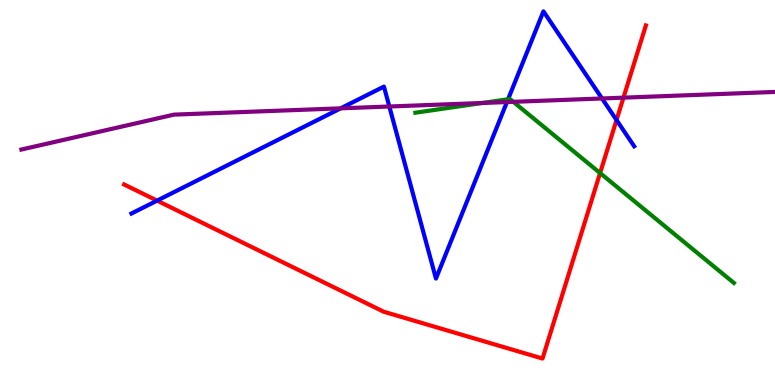[{'lines': ['blue', 'red'], 'intersections': [{'x': 2.03, 'y': 4.79}, {'x': 7.96, 'y': 6.88}]}, {'lines': ['green', 'red'], 'intersections': [{'x': 7.74, 'y': 5.51}]}, {'lines': ['purple', 'red'], 'intersections': [{'x': 8.04, 'y': 7.46}]}, {'lines': ['blue', 'green'], 'intersections': [{'x': 6.56, 'y': 7.42}]}, {'lines': ['blue', 'purple'], 'intersections': [{'x': 4.4, 'y': 7.19}, {'x': 5.02, 'y': 7.23}, {'x': 6.54, 'y': 7.35}, {'x': 7.77, 'y': 7.44}]}, {'lines': ['green', 'purple'], 'intersections': [{'x': 6.22, 'y': 7.33}, {'x': 6.62, 'y': 7.36}]}]